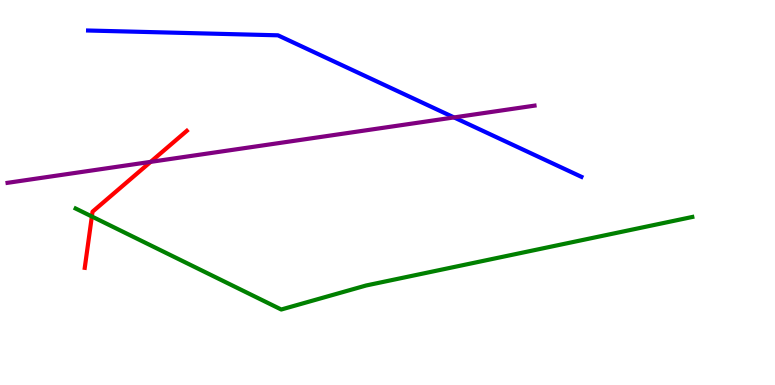[{'lines': ['blue', 'red'], 'intersections': []}, {'lines': ['green', 'red'], 'intersections': [{'x': 1.19, 'y': 4.38}]}, {'lines': ['purple', 'red'], 'intersections': [{'x': 1.94, 'y': 5.8}]}, {'lines': ['blue', 'green'], 'intersections': []}, {'lines': ['blue', 'purple'], 'intersections': [{'x': 5.86, 'y': 6.95}]}, {'lines': ['green', 'purple'], 'intersections': []}]